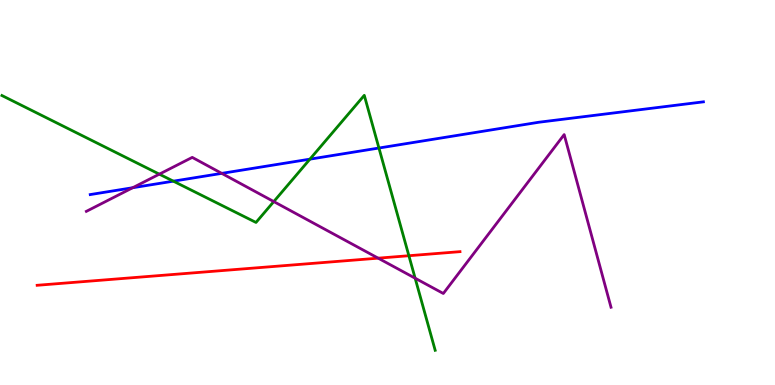[{'lines': ['blue', 'red'], 'intersections': []}, {'lines': ['green', 'red'], 'intersections': [{'x': 5.28, 'y': 3.36}]}, {'lines': ['purple', 'red'], 'intersections': [{'x': 4.88, 'y': 3.29}]}, {'lines': ['blue', 'green'], 'intersections': [{'x': 2.24, 'y': 5.29}, {'x': 4.0, 'y': 5.87}, {'x': 4.89, 'y': 6.16}]}, {'lines': ['blue', 'purple'], 'intersections': [{'x': 1.71, 'y': 5.12}, {'x': 2.86, 'y': 5.5}]}, {'lines': ['green', 'purple'], 'intersections': [{'x': 2.06, 'y': 5.48}, {'x': 3.53, 'y': 4.76}, {'x': 5.36, 'y': 2.77}]}]